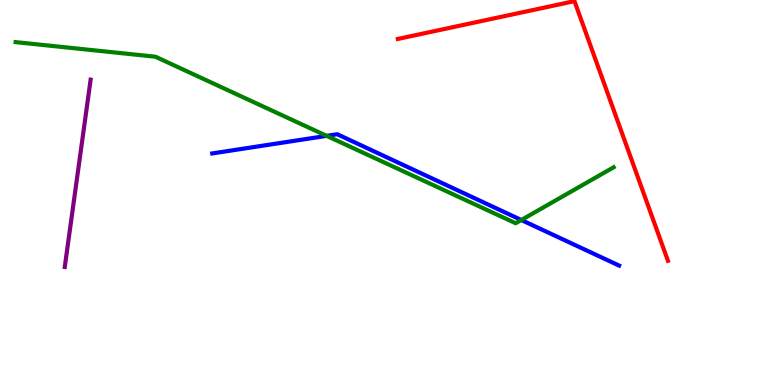[{'lines': ['blue', 'red'], 'intersections': []}, {'lines': ['green', 'red'], 'intersections': []}, {'lines': ['purple', 'red'], 'intersections': []}, {'lines': ['blue', 'green'], 'intersections': [{'x': 4.21, 'y': 6.47}, {'x': 6.73, 'y': 4.29}]}, {'lines': ['blue', 'purple'], 'intersections': []}, {'lines': ['green', 'purple'], 'intersections': []}]